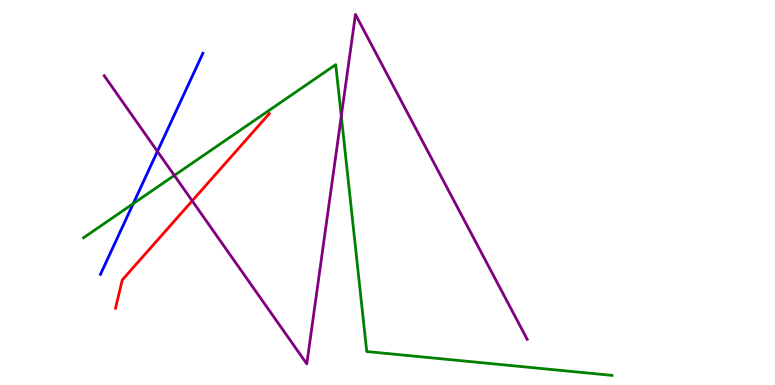[{'lines': ['blue', 'red'], 'intersections': []}, {'lines': ['green', 'red'], 'intersections': []}, {'lines': ['purple', 'red'], 'intersections': [{'x': 2.48, 'y': 4.78}]}, {'lines': ['blue', 'green'], 'intersections': [{'x': 1.72, 'y': 4.71}]}, {'lines': ['blue', 'purple'], 'intersections': [{'x': 2.03, 'y': 6.07}]}, {'lines': ['green', 'purple'], 'intersections': [{'x': 2.25, 'y': 5.44}, {'x': 4.4, 'y': 6.98}]}]